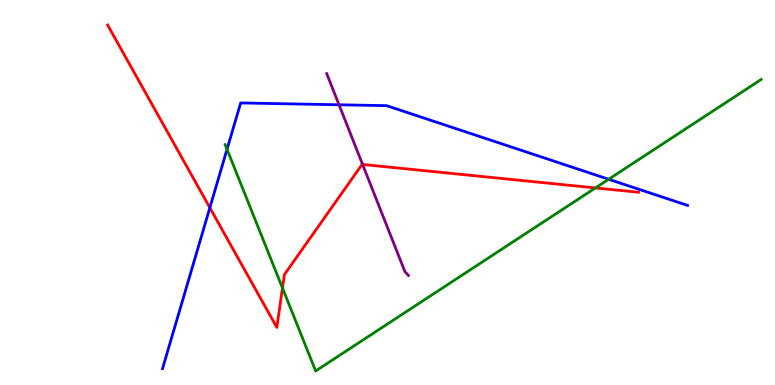[{'lines': ['blue', 'red'], 'intersections': [{'x': 2.71, 'y': 4.6}]}, {'lines': ['green', 'red'], 'intersections': [{'x': 3.65, 'y': 2.52}, {'x': 7.68, 'y': 5.12}]}, {'lines': ['purple', 'red'], 'intersections': [{'x': 4.68, 'y': 5.73}]}, {'lines': ['blue', 'green'], 'intersections': [{'x': 2.93, 'y': 6.12}, {'x': 7.85, 'y': 5.34}]}, {'lines': ['blue', 'purple'], 'intersections': [{'x': 4.37, 'y': 7.28}]}, {'lines': ['green', 'purple'], 'intersections': []}]